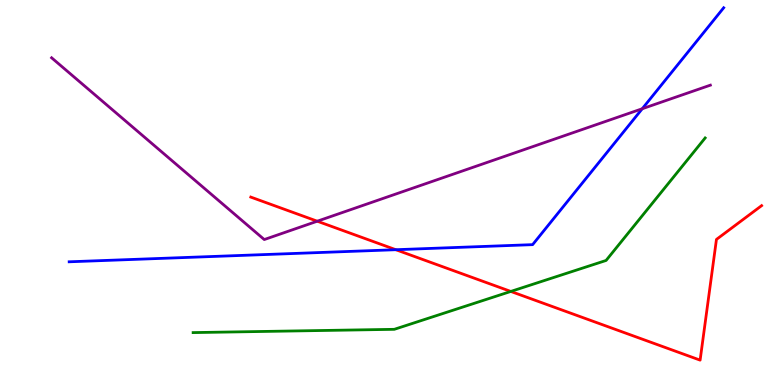[{'lines': ['blue', 'red'], 'intersections': [{'x': 5.11, 'y': 3.51}]}, {'lines': ['green', 'red'], 'intersections': [{'x': 6.59, 'y': 2.43}]}, {'lines': ['purple', 'red'], 'intersections': [{'x': 4.09, 'y': 4.25}]}, {'lines': ['blue', 'green'], 'intersections': []}, {'lines': ['blue', 'purple'], 'intersections': [{'x': 8.29, 'y': 7.18}]}, {'lines': ['green', 'purple'], 'intersections': []}]